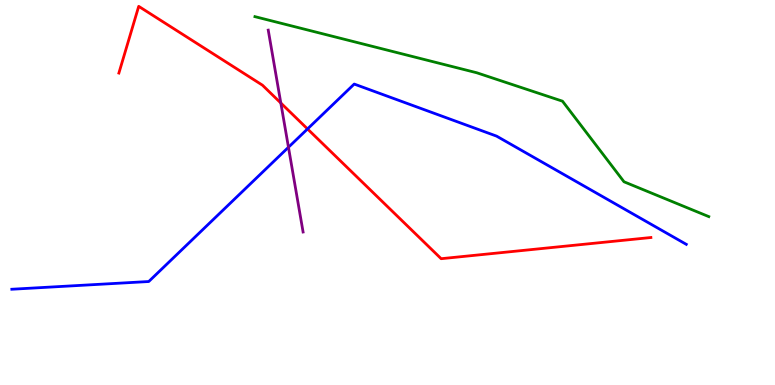[{'lines': ['blue', 'red'], 'intersections': [{'x': 3.97, 'y': 6.65}]}, {'lines': ['green', 'red'], 'intersections': []}, {'lines': ['purple', 'red'], 'intersections': [{'x': 3.62, 'y': 7.32}]}, {'lines': ['blue', 'green'], 'intersections': []}, {'lines': ['blue', 'purple'], 'intersections': [{'x': 3.72, 'y': 6.18}]}, {'lines': ['green', 'purple'], 'intersections': []}]